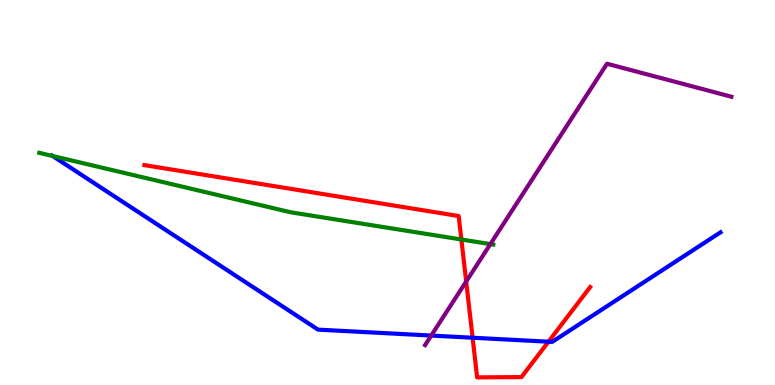[{'lines': ['blue', 'red'], 'intersections': [{'x': 6.1, 'y': 1.23}, {'x': 7.08, 'y': 1.12}]}, {'lines': ['green', 'red'], 'intersections': [{'x': 5.95, 'y': 3.78}]}, {'lines': ['purple', 'red'], 'intersections': [{'x': 6.02, 'y': 2.69}]}, {'lines': ['blue', 'green'], 'intersections': [{'x': 0.68, 'y': 5.95}]}, {'lines': ['blue', 'purple'], 'intersections': [{'x': 5.56, 'y': 1.28}]}, {'lines': ['green', 'purple'], 'intersections': [{'x': 6.33, 'y': 3.66}]}]